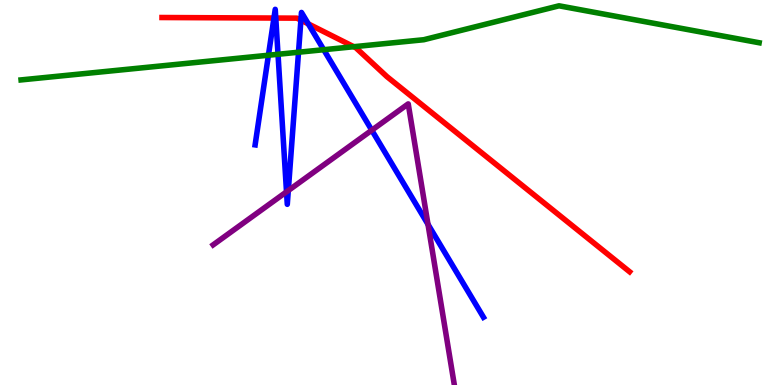[{'lines': ['blue', 'red'], 'intersections': [{'x': 3.53, 'y': 9.53}, {'x': 3.56, 'y': 9.53}, {'x': 3.88, 'y': 9.48}, {'x': 3.98, 'y': 9.38}]}, {'lines': ['green', 'red'], 'intersections': [{'x': 4.57, 'y': 8.79}]}, {'lines': ['purple', 'red'], 'intersections': []}, {'lines': ['blue', 'green'], 'intersections': [{'x': 3.46, 'y': 8.57}, {'x': 3.59, 'y': 8.59}, {'x': 3.85, 'y': 8.64}, {'x': 4.18, 'y': 8.71}]}, {'lines': ['blue', 'purple'], 'intersections': [{'x': 3.7, 'y': 5.02}, {'x': 3.72, 'y': 5.05}, {'x': 4.8, 'y': 6.62}, {'x': 5.52, 'y': 4.17}]}, {'lines': ['green', 'purple'], 'intersections': []}]